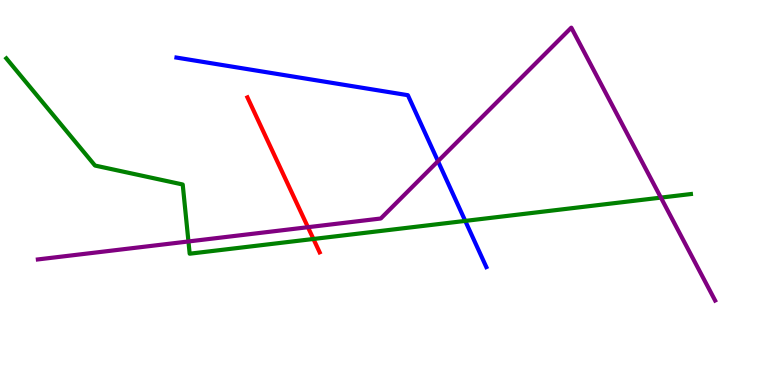[{'lines': ['blue', 'red'], 'intersections': []}, {'lines': ['green', 'red'], 'intersections': [{'x': 4.04, 'y': 3.79}]}, {'lines': ['purple', 'red'], 'intersections': [{'x': 3.97, 'y': 4.1}]}, {'lines': ['blue', 'green'], 'intersections': [{'x': 6.0, 'y': 4.26}]}, {'lines': ['blue', 'purple'], 'intersections': [{'x': 5.65, 'y': 5.81}]}, {'lines': ['green', 'purple'], 'intersections': [{'x': 2.43, 'y': 3.73}, {'x': 8.53, 'y': 4.87}]}]